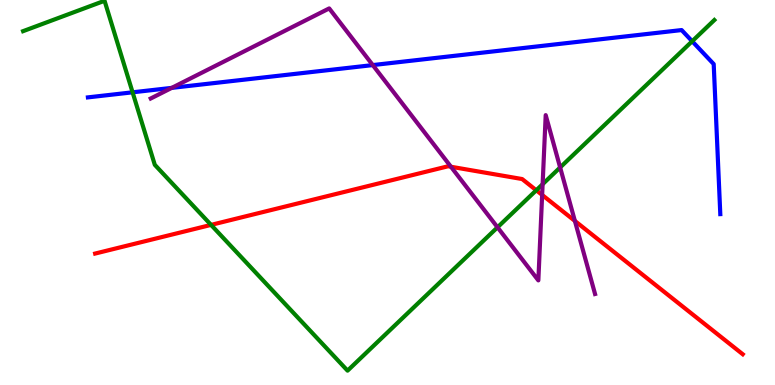[{'lines': ['blue', 'red'], 'intersections': []}, {'lines': ['green', 'red'], 'intersections': [{'x': 2.72, 'y': 4.16}, {'x': 6.92, 'y': 5.06}]}, {'lines': ['purple', 'red'], 'intersections': [{'x': 5.82, 'y': 5.67}, {'x': 7.0, 'y': 4.94}, {'x': 7.42, 'y': 4.26}]}, {'lines': ['blue', 'green'], 'intersections': [{'x': 1.71, 'y': 7.6}, {'x': 8.93, 'y': 8.93}]}, {'lines': ['blue', 'purple'], 'intersections': [{'x': 2.22, 'y': 7.72}, {'x': 4.81, 'y': 8.31}]}, {'lines': ['green', 'purple'], 'intersections': [{'x': 6.42, 'y': 4.1}, {'x': 7.0, 'y': 5.22}, {'x': 7.23, 'y': 5.65}]}]